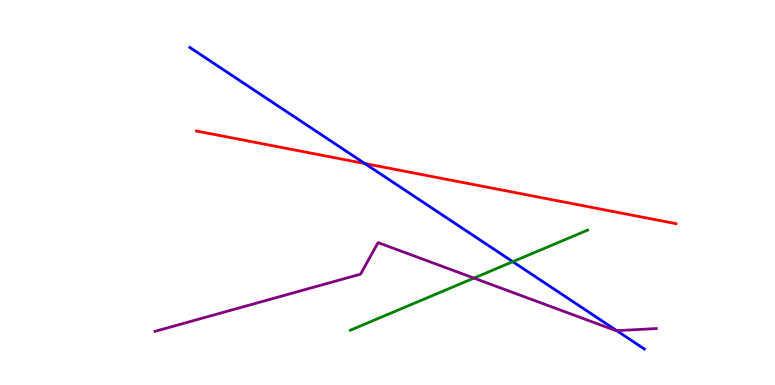[{'lines': ['blue', 'red'], 'intersections': [{'x': 4.71, 'y': 5.75}]}, {'lines': ['green', 'red'], 'intersections': []}, {'lines': ['purple', 'red'], 'intersections': []}, {'lines': ['blue', 'green'], 'intersections': [{'x': 6.62, 'y': 3.2}]}, {'lines': ['blue', 'purple'], 'intersections': [{'x': 7.96, 'y': 1.41}]}, {'lines': ['green', 'purple'], 'intersections': [{'x': 6.12, 'y': 2.78}]}]